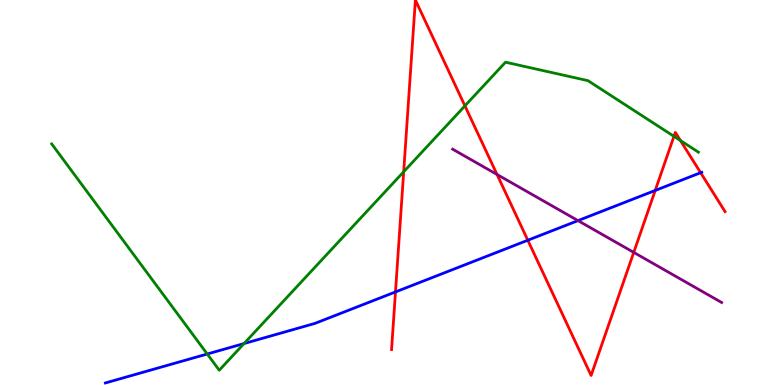[{'lines': ['blue', 'red'], 'intersections': [{'x': 5.1, 'y': 2.42}, {'x': 6.81, 'y': 3.76}, {'x': 8.45, 'y': 5.05}, {'x': 9.04, 'y': 5.51}]}, {'lines': ['green', 'red'], 'intersections': [{'x': 5.21, 'y': 5.54}, {'x': 6.0, 'y': 7.25}, {'x': 8.7, 'y': 6.46}, {'x': 8.78, 'y': 6.35}]}, {'lines': ['purple', 'red'], 'intersections': [{'x': 6.41, 'y': 5.47}, {'x': 8.18, 'y': 3.44}]}, {'lines': ['blue', 'green'], 'intersections': [{'x': 2.67, 'y': 0.805}, {'x': 3.15, 'y': 1.08}]}, {'lines': ['blue', 'purple'], 'intersections': [{'x': 7.46, 'y': 4.27}]}, {'lines': ['green', 'purple'], 'intersections': []}]